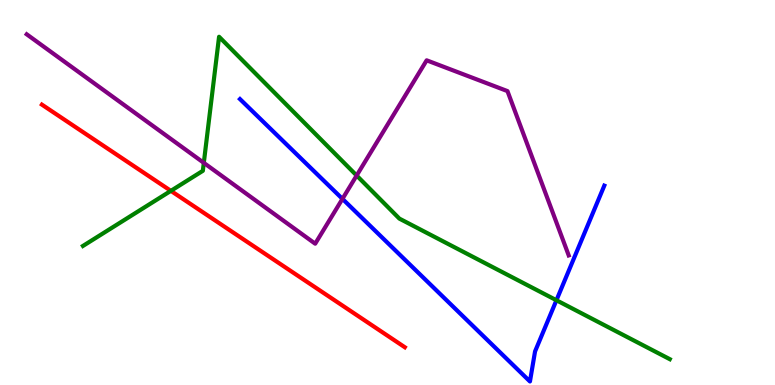[{'lines': ['blue', 'red'], 'intersections': []}, {'lines': ['green', 'red'], 'intersections': [{'x': 2.2, 'y': 5.04}]}, {'lines': ['purple', 'red'], 'intersections': []}, {'lines': ['blue', 'green'], 'intersections': [{'x': 7.18, 'y': 2.2}]}, {'lines': ['blue', 'purple'], 'intersections': [{'x': 4.42, 'y': 4.83}]}, {'lines': ['green', 'purple'], 'intersections': [{'x': 2.63, 'y': 5.77}, {'x': 4.6, 'y': 5.44}]}]